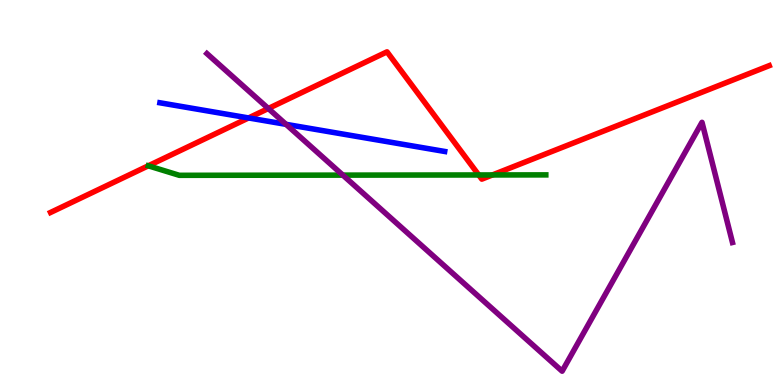[{'lines': ['blue', 'red'], 'intersections': [{'x': 3.21, 'y': 6.94}]}, {'lines': ['green', 'red'], 'intersections': [{'x': 6.18, 'y': 5.46}, {'x': 6.35, 'y': 5.46}]}, {'lines': ['purple', 'red'], 'intersections': [{'x': 3.46, 'y': 7.18}]}, {'lines': ['blue', 'green'], 'intersections': []}, {'lines': ['blue', 'purple'], 'intersections': [{'x': 3.69, 'y': 6.77}]}, {'lines': ['green', 'purple'], 'intersections': [{'x': 4.42, 'y': 5.45}]}]